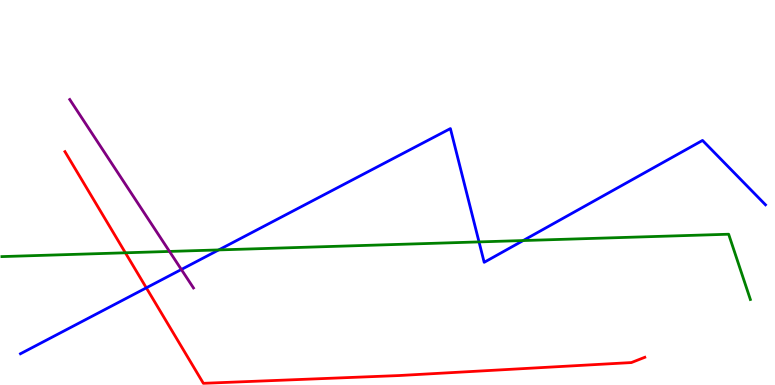[{'lines': ['blue', 'red'], 'intersections': [{'x': 1.89, 'y': 2.52}]}, {'lines': ['green', 'red'], 'intersections': [{'x': 1.62, 'y': 3.43}]}, {'lines': ['purple', 'red'], 'intersections': []}, {'lines': ['blue', 'green'], 'intersections': [{'x': 2.82, 'y': 3.51}, {'x': 6.18, 'y': 3.72}, {'x': 6.75, 'y': 3.75}]}, {'lines': ['blue', 'purple'], 'intersections': [{'x': 2.34, 'y': 3.0}]}, {'lines': ['green', 'purple'], 'intersections': [{'x': 2.19, 'y': 3.47}]}]